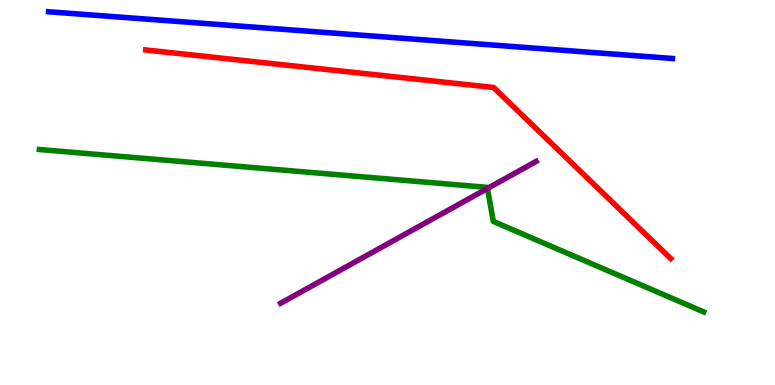[{'lines': ['blue', 'red'], 'intersections': []}, {'lines': ['green', 'red'], 'intersections': []}, {'lines': ['purple', 'red'], 'intersections': []}, {'lines': ['blue', 'green'], 'intersections': []}, {'lines': ['blue', 'purple'], 'intersections': []}, {'lines': ['green', 'purple'], 'intersections': [{'x': 6.29, 'y': 5.1}]}]